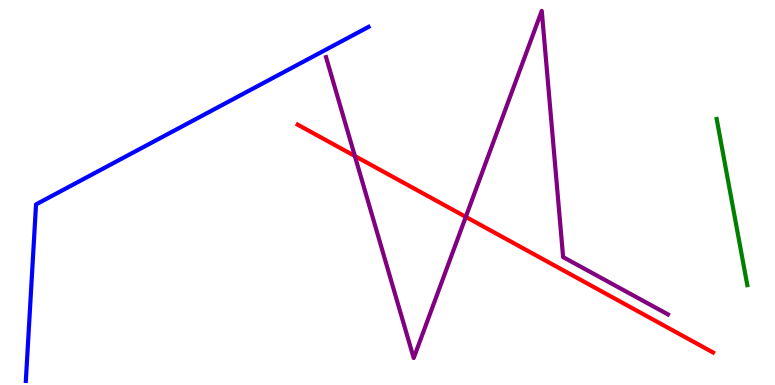[{'lines': ['blue', 'red'], 'intersections': []}, {'lines': ['green', 'red'], 'intersections': []}, {'lines': ['purple', 'red'], 'intersections': [{'x': 4.58, 'y': 5.95}, {'x': 6.01, 'y': 4.37}]}, {'lines': ['blue', 'green'], 'intersections': []}, {'lines': ['blue', 'purple'], 'intersections': []}, {'lines': ['green', 'purple'], 'intersections': []}]